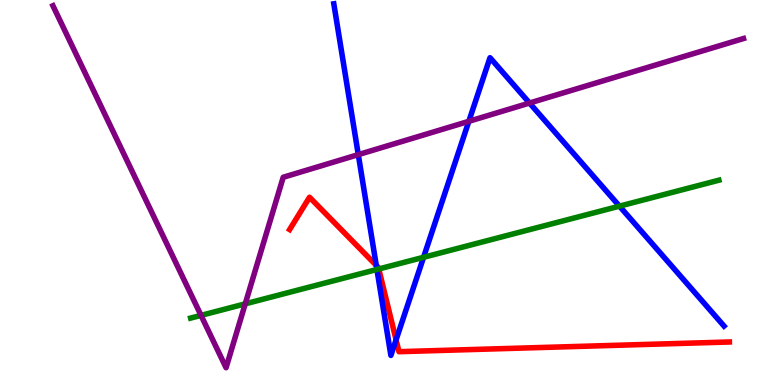[{'lines': ['blue', 'red'], 'intersections': [{'x': 4.85, 'y': 3.11}, {'x': 5.11, 'y': 1.17}]}, {'lines': ['green', 'red'], 'intersections': [{'x': 4.89, 'y': 3.01}]}, {'lines': ['purple', 'red'], 'intersections': []}, {'lines': ['blue', 'green'], 'intersections': [{'x': 4.86, 'y': 3.0}, {'x': 5.47, 'y': 3.32}, {'x': 7.99, 'y': 4.65}]}, {'lines': ['blue', 'purple'], 'intersections': [{'x': 4.62, 'y': 5.98}, {'x': 6.05, 'y': 6.85}, {'x': 6.83, 'y': 7.32}]}, {'lines': ['green', 'purple'], 'intersections': [{'x': 2.59, 'y': 1.81}, {'x': 3.16, 'y': 2.11}]}]